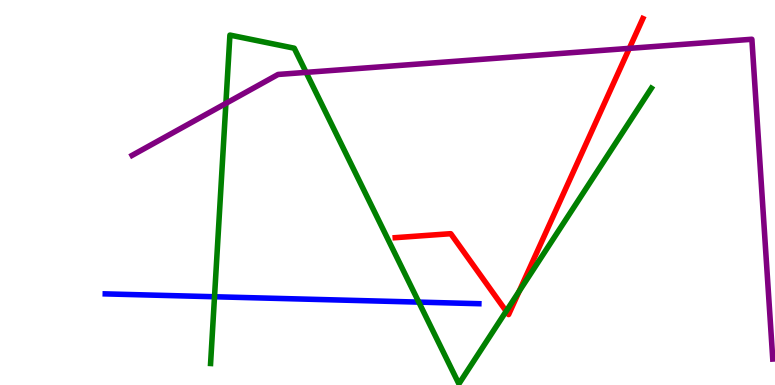[{'lines': ['blue', 'red'], 'intersections': []}, {'lines': ['green', 'red'], 'intersections': [{'x': 6.53, 'y': 1.92}, {'x': 6.7, 'y': 2.43}]}, {'lines': ['purple', 'red'], 'intersections': [{'x': 8.12, 'y': 8.74}]}, {'lines': ['blue', 'green'], 'intersections': [{'x': 2.77, 'y': 2.29}, {'x': 5.4, 'y': 2.15}]}, {'lines': ['blue', 'purple'], 'intersections': []}, {'lines': ['green', 'purple'], 'intersections': [{'x': 2.91, 'y': 7.31}, {'x': 3.95, 'y': 8.12}]}]